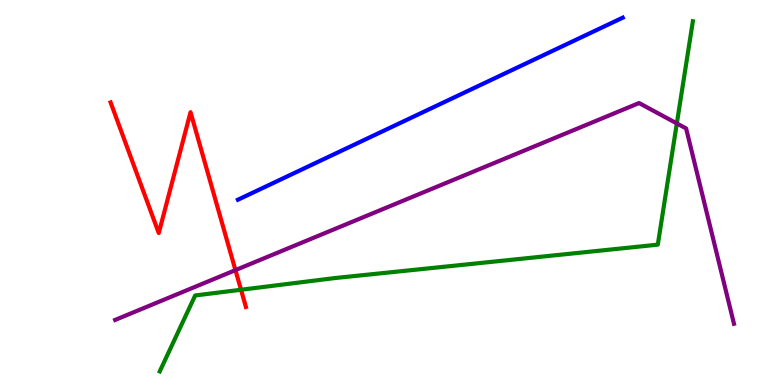[{'lines': ['blue', 'red'], 'intersections': []}, {'lines': ['green', 'red'], 'intersections': [{'x': 3.11, 'y': 2.47}]}, {'lines': ['purple', 'red'], 'intersections': [{'x': 3.04, 'y': 2.98}]}, {'lines': ['blue', 'green'], 'intersections': []}, {'lines': ['blue', 'purple'], 'intersections': []}, {'lines': ['green', 'purple'], 'intersections': [{'x': 8.73, 'y': 6.79}]}]